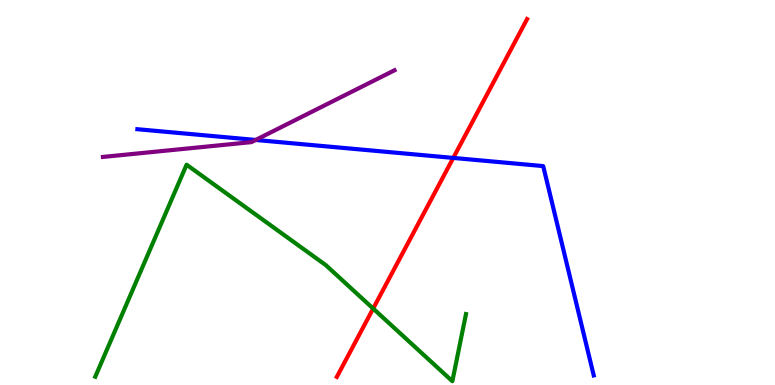[{'lines': ['blue', 'red'], 'intersections': [{'x': 5.85, 'y': 5.9}]}, {'lines': ['green', 'red'], 'intersections': [{'x': 4.82, 'y': 1.99}]}, {'lines': ['purple', 'red'], 'intersections': []}, {'lines': ['blue', 'green'], 'intersections': []}, {'lines': ['blue', 'purple'], 'intersections': [{'x': 3.3, 'y': 6.36}]}, {'lines': ['green', 'purple'], 'intersections': []}]